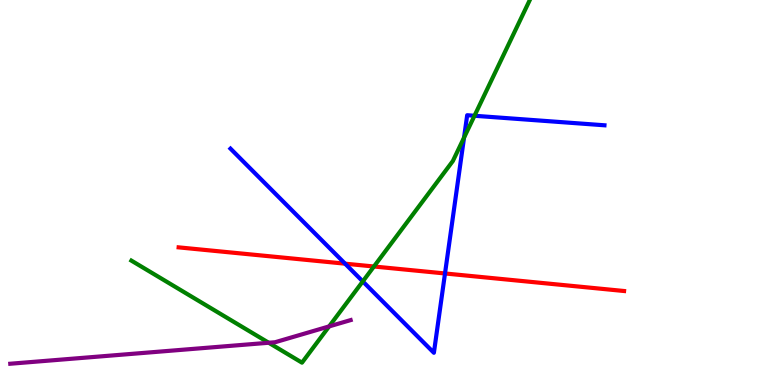[{'lines': ['blue', 'red'], 'intersections': [{'x': 4.45, 'y': 3.15}, {'x': 5.74, 'y': 2.9}]}, {'lines': ['green', 'red'], 'intersections': [{'x': 4.83, 'y': 3.08}]}, {'lines': ['purple', 'red'], 'intersections': []}, {'lines': ['blue', 'green'], 'intersections': [{'x': 4.68, 'y': 2.69}, {'x': 5.99, 'y': 6.43}, {'x': 6.12, 'y': 6.99}]}, {'lines': ['blue', 'purple'], 'intersections': []}, {'lines': ['green', 'purple'], 'intersections': [{'x': 3.47, 'y': 1.1}, {'x': 4.25, 'y': 1.52}]}]